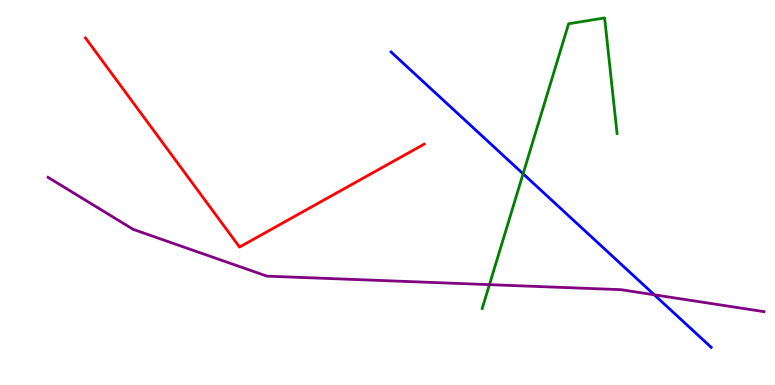[{'lines': ['blue', 'red'], 'intersections': []}, {'lines': ['green', 'red'], 'intersections': []}, {'lines': ['purple', 'red'], 'intersections': []}, {'lines': ['blue', 'green'], 'intersections': [{'x': 6.75, 'y': 5.49}]}, {'lines': ['blue', 'purple'], 'intersections': [{'x': 8.44, 'y': 2.34}]}, {'lines': ['green', 'purple'], 'intersections': [{'x': 6.32, 'y': 2.61}]}]